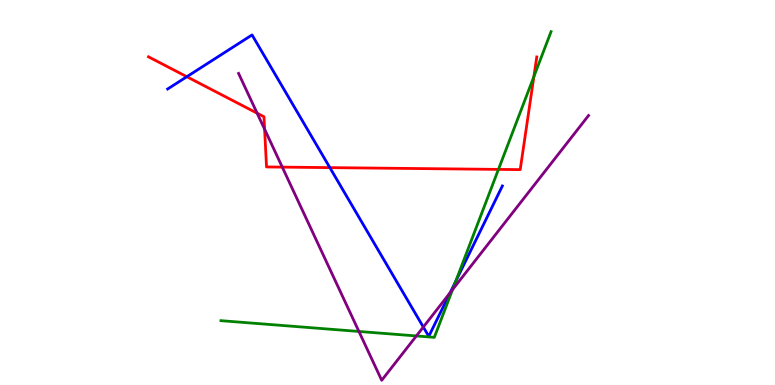[{'lines': ['blue', 'red'], 'intersections': [{'x': 2.41, 'y': 8.01}, {'x': 4.26, 'y': 5.65}]}, {'lines': ['green', 'red'], 'intersections': [{'x': 6.43, 'y': 5.6}, {'x': 6.89, 'y': 8.01}]}, {'lines': ['purple', 'red'], 'intersections': [{'x': 3.32, 'y': 7.06}, {'x': 3.41, 'y': 6.64}, {'x': 3.64, 'y': 5.66}]}, {'lines': ['blue', 'green'], 'intersections': [{'x': 5.88, 'y': 2.69}]}, {'lines': ['blue', 'purple'], 'intersections': [{'x': 5.46, 'y': 1.51}, {'x': 5.81, 'y': 2.4}]}, {'lines': ['green', 'purple'], 'intersections': [{'x': 4.63, 'y': 1.39}, {'x': 5.37, 'y': 1.27}, {'x': 5.84, 'y': 2.48}]}]